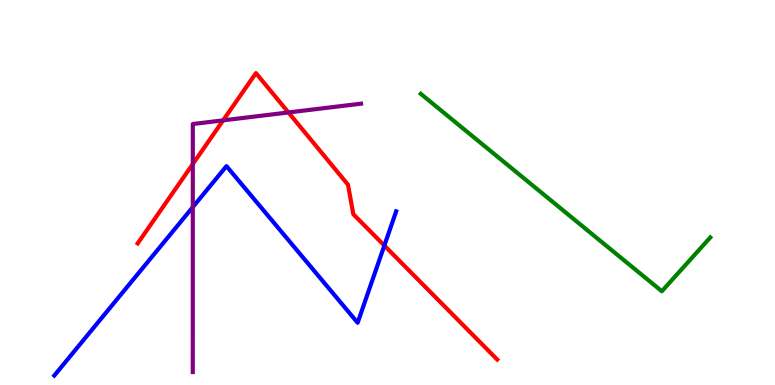[{'lines': ['blue', 'red'], 'intersections': [{'x': 4.96, 'y': 3.62}]}, {'lines': ['green', 'red'], 'intersections': []}, {'lines': ['purple', 'red'], 'intersections': [{'x': 2.49, 'y': 5.74}, {'x': 2.88, 'y': 6.87}, {'x': 3.72, 'y': 7.08}]}, {'lines': ['blue', 'green'], 'intersections': []}, {'lines': ['blue', 'purple'], 'intersections': [{'x': 2.49, 'y': 4.62}]}, {'lines': ['green', 'purple'], 'intersections': []}]